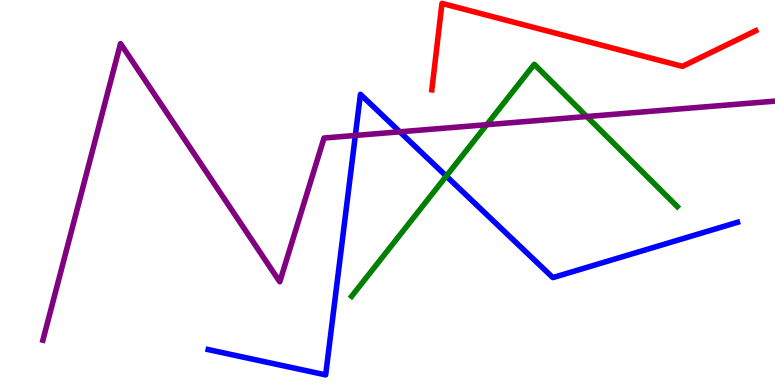[{'lines': ['blue', 'red'], 'intersections': []}, {'lines': ['green', 'red'], 'intersections': []}, {'lines': ['purple', 'red'], 'intersections': []}, {'lines': ['blue', 'green'], 'intersections': [{'x': 5.76, 'y': 5.43}]}, {'lines': ['blue', 'purple'], 'intersections': [{'x': 4.58, 'y': 6.48}, {'x': 5.16, 'y': 6.58}]}, {'lines': ['green', 'purple'], 'intersections': [{'x': 6.28, 'y': 6.76}, {'x': 7.57, 'y': 6.97}]}]